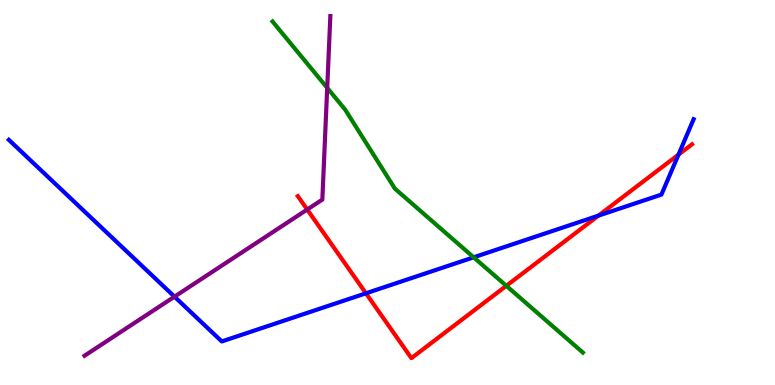[{'lines': ['blue', 'red'], 'intersections': [{'x': 4.72, 'y': 2.38}, {'x': 7.72, 'y': 4.4}, {'x': 8.75, 'y': 5.98}]}, {'lines': ['green', 'red'], 'intersections': [{'x': 6.53, 'y': 2.58}]}, {'lines': ['purple', 'red'], 'intersections': [{'x': 3.96, 'y': 4.56}]}, {'lines': ['blue', 'green'], 'intersections': [{'x': 6.11, 'y': 3.32}]}, {'lines': ['blue', 'purple'], 'intersections': [{'x': 2.25, 'y': 2.29}]}, {'lines': ['green', 'purple'], 'intersections': [{'x': 4.22, 'y': 7.72}]}]